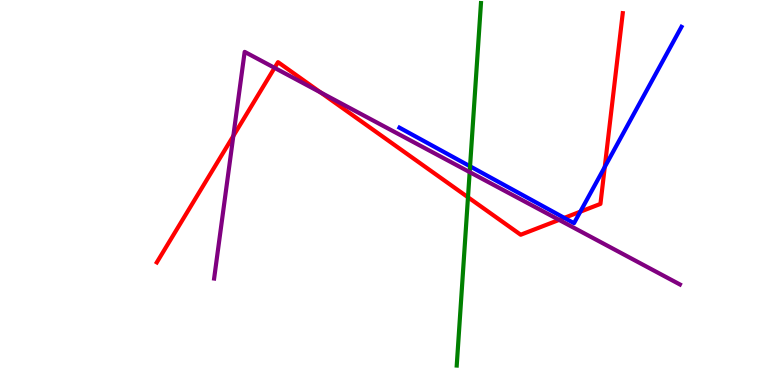[{'lines': ['blue', 'red'], 'intersections': [{'x': 7.28, 'y': 4.34}, {'x': 7.49, 'y': 4.5}, {'x': 7.8, 'y': 5.66}]}, {'lines': ['green', 'red'], 'intersections': [{'x': 6.04, 'y': 4.88}]}, {'lines': ['purple', 'red'], 'intersections': [{'x': 3.01, 'y': 6.47}, {'x': 3.54, 'y': 8.24}, {'x': 4.14, 'y': 7.6}, {'x': 7.21, 'y': 4.29}]}, {'lines': ['blue', 'green'], 'intersections': [{'x': 6.07, 'y': 5.68}]}, {'lines': ['blue', 'purple'], 'intersections': []}, {'lines': ['green', 'purple'], 'intersections': [{'x': 6.06, 'y': 5.53}]}]